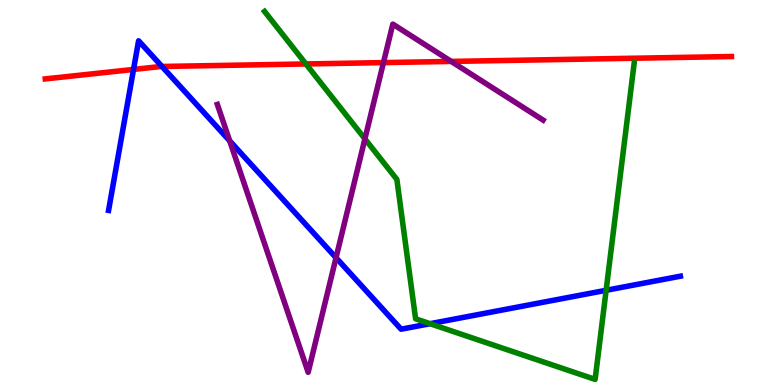[{'lines': ['blue', 'red'], 'intersections': [{'x': 1.72, 'y': 8.2}, {'x': 2.09, 'y': 8.27}]}, {'lines': ['green', 'red'], 'intersections': [{'x': 3.95, 'y': 8.34}]}, {'lines': ['purple', 'red'], 'intersections': [{'x': 4.95, 'y': 8.37}, {'x': 5.82, 'y': 8.4}]}, {'lines': ['blue', 'green'], 'intersections': [{'x': 5.55, 'y': 1.59}, {'x': 7.82, 'y': 2.46}]}, {'lines': ['blue', 'purple'], 'intersections': [{'x': 2.96, 'y': 6.34}, {'x': 4.34, 'y': 3.31}]}, {'lines': ['green', 'purple'], 'intersections': [{'x': 4.71, 'y': 6.39}]}]